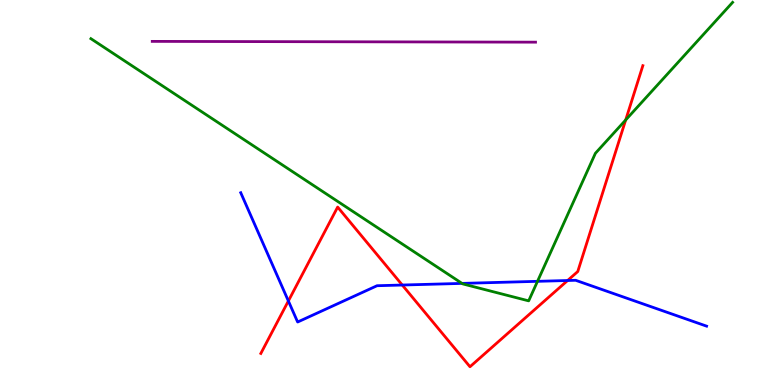[{'lines': ['blue', 'red'], 'intersections': [{'x': 3.72, 'y': 2.18}, {'x': 5.19, 'y': 2.6}, {'x': 7.32, 'y': 2.71}]}, {'lines': ['green', 'red'], 'intersections': [{'x': 8.07, 'y': 6.88}]}, {'lines': ['purple', 'red'], 'intersections': []}, {'lines': ['blue', 'green'], 'intersections': [{'x': 5.96, 'y': 2.64}, {'x': 6.94, 'y': 2.69}]}, {'lines': ['blue', 'purple'], 'intersections': []}, {'lines': ['green', 'purple'], 'intersections': []}]